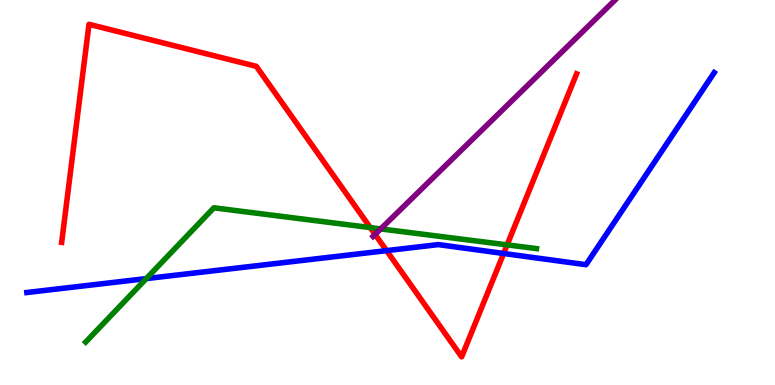[{'lines': ['blue', 'red'], 'intersections': [{'x': 4.99, 'y': 3.49}, {'x': 6.5, 'y': 3.42}]}, {'lines': ['green', 'red'], 'intersections': [{'x': 4.78, 'y': 4.09}, {'x': 6.54, 'y': 3.64}]}, {'lines': ['purple', 'red'], 'intersections': [{'x': 4.84, 'y': 3.91}]}, {'lines': ['blue', 'green'], 'intersections': [{'x': 1.89, 'y': 2.76}]}, {'lines': ['blue', 'purple'], 'intersections': []}, {'lines': ['green', 'purple'], 'intersections': [{'x': 4.91, 'y': 4.05}]}]